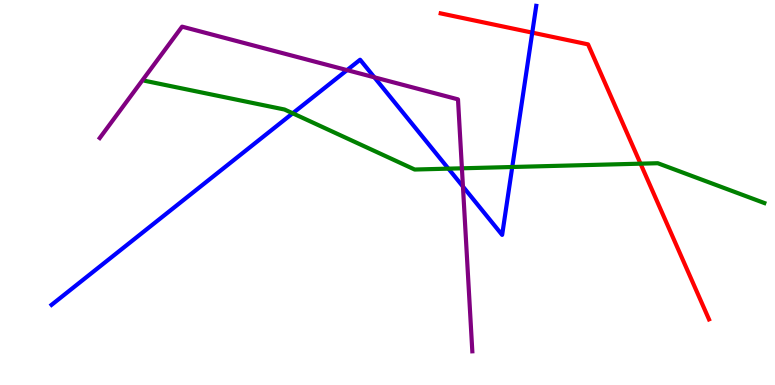[{'lines': ['blue', 'red'], 'intersections': [{'x': 6.87, 'y': 9.15}]}, {'lines': ['green', 'red'], 'intersections': [{'x': 8.26, 'y': 5.75}]}, {'lines': ['purple', 'red'], 'intersections': []}, {'lines': ['blue', 'green'], 'intersections': [{'x': 3.78, 'y': 7.06}, {'x': 5.79, 'y': 5.62}, {'x': 6.61, 'y': 5.66}]}, {'lines': ['blue', 'purple'], 'intersections': [{'x': 4.48, 'y': 8.18}, {'x': 4.83, 'y': 7.99}, {'x': 5.97, 'y': 5.15}]}, {'lines': ['green', 'purple'], 'intersections': [{'x': 5.96, 'y': 5.63}]}]